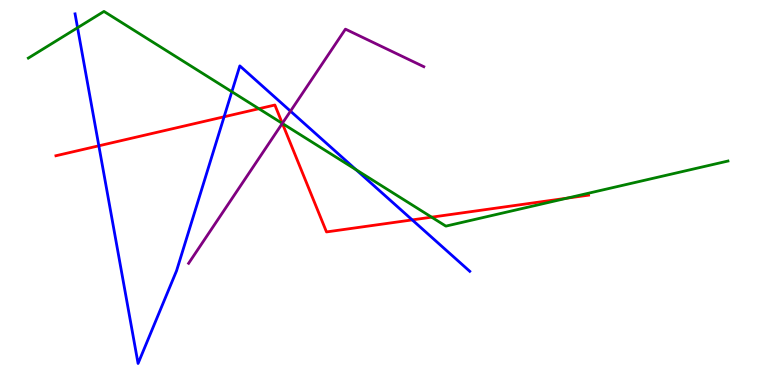[{'lines': ['blue', 'red'], 'intersections': [{'x': 1.28, 'y': 6.21}, {'x': 2.89, 'y': 6.97}, {'x': 5.32, 'y': 4.29}]}, {'lines': ['green', 'red'], 'intersections': [{'x': 3.34, 'y': 7.18}, {'x': 3.64, 'y': 6.79}, {'x': 5.57, 'y': 4.36}, {'x': 7.32, 'y': 4.85}]}, {'lines': ['purple', 'red'], 'intersections': [{'x': 3.64, 'y': 6.8}]}, {'lines': ['blue', 'green'], 'intersections': [{'x': 1.0, 'y': 9.28}, {'x': 2.99, 'y': 7.62}, {'x': 4.59, 'y': 5.59}]}, {'lines': ['blue', 'purple'], 'intersections': [{'x': 3.75, 'y': 7.11}]}, {'lines': ['green', 'purple'], 'intersections': [{'x': 3.64, 'y': 6.79}]}]